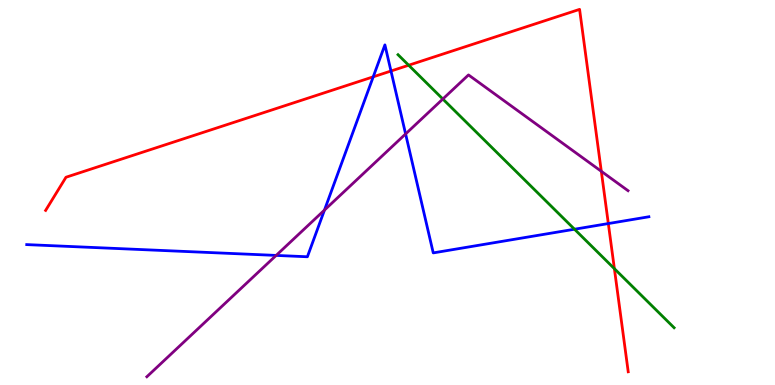[{'lines': ['blue', 'red'], 'intersections': [{'x': 4.82, 'y': 8.0}, {'x': 5.04, 'y': 8.16}, {'x': 7.85, 'y': 4.19}]}, {'lines': ['green', 'red'], 'intersections': [{'x': 5.27, 'y': 8.31}, {'x': 7.93, 'y': 3.02}]}, {'lines': ['purple', 'red'], 'intersections': [{'x': 7.76, 'y': 5.55}]}, {'lines': ['blue', 'green'], 'intersections': [{'x': 7.41, 'y': 4.05}]}, {'lines': ['blue', 'purple'], 'intersections': [{'x': 3.56, 'y': 3.37}, {'x': 4.19, 'y': 4.54}, {'x': 5.23, 'y': 6.52}]}, {'lines': ['green', 'purple'], 'intersections': [{'x': 5.71, 'y': 7.43}]}]